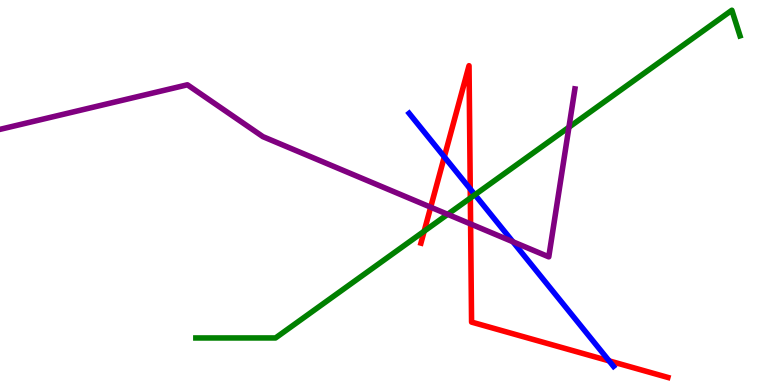[{'lines': ['blue', 'red'], 'intersections': [{'x': 5.73, 'y': 5.93}, {'x': 6.07, 'y': 5.09}, {'x': 7.86, 'y': 0.627}]}, {'lines': ['green', 'red'], 'intersections': [{'x': 5.47, 'y': 3.99}, {'x': 6.07, 'y': 4.86}]}, {'lines': ['purple', 'red'], 'intersections': [{'x': 5.56, 'y': 4.62}, {'x': 6.07, 'y': 4.18}]}, {'lines': ['blue', 'green'], 'intersections': [{'x': 6.13, 'y': 4.94}]}, {'lines': ['blue', 'purple'], 'intersections': [{'x': 6.62, 'y': 3.72}]}, {'lines': ['green', 'purple'], 'intersections': [{'x': 5.78, 'y': 4.43}, {'x': 7.34, 'y': 6.7}]}]